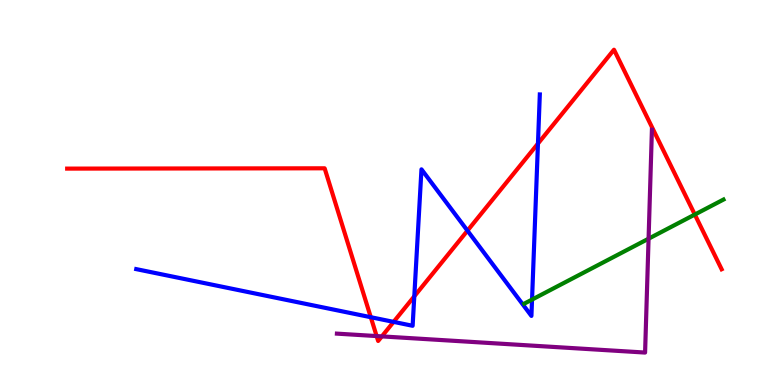[{'lines': ['blue', 'red'], 'intersections': [{'x': 4.78, 'y': 1.76}, {'x': 5.08, 'y': 1.64}, {'x': 5.35, 'y': 2.3}, {'x': 6.03, 'y': 4.01}, {'x': 6.94, 'y': 6.27}]}, {'lines': ['green', 'red'], 'intersections': [{'x': 8.97, 'y': 4.43}]}, {'lines': ['purple', 'red'], 'intersections': [{'x': 4.86, 'y': 1.27}, {'x': 4.93, 'y': 1.26}]}, {'lines': ['blue', 'green'], 'intersections': [{'x': 6.87, 'y': 2.22}]}, {'lines': ['blue', 'purple'], 'intersections': []}, {'lines': ['green', 'purple'], 'intersections': [{'x': 8.37, 'y': 3.8}]}]